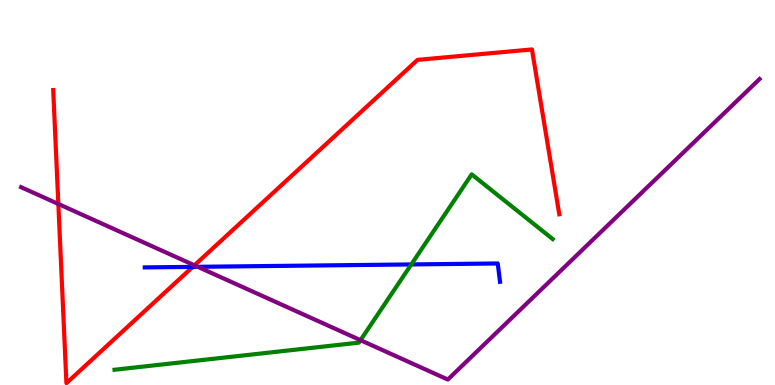[{'lines': ['blue', 'red'], 'intersections': [{'x': 2.49, 'y': 3.07}]}, {'lines': ['green', 'red'], 'intersections': []}, {'lines': ['purple', 'red'], 'intersections': [{'x': 0.753, 'y': 4.7}, {'x': 2.51, 'y': 3.11}]}, {'lines': ['blue', 'green'], 'intersections': [{'x': 5.31, 'y': 3.13}]}, {'lines': ['blue', 'purple'], 'intersections': [{'x': 2.55, 'y': 3.07}]}, {'lines': ['green', 'purple'], 'intersections': [{'x': 4.65, 'y': 1.16}]}]